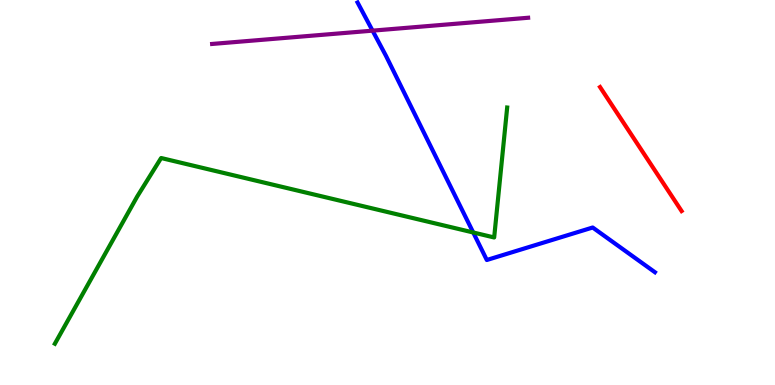[{'lines': ['blue', 'red'], 'intersections': []}, {'lines': ['green', 'red'], 'intersections': []}, {'lines': ['purple', 'red'], 'intersections': []}, {'lines': ['blue', 'green'], 'intersections': [{'x': 6.11, 'y': 3.96}]}, {'lines': ['blue', 'purple'], 'intersections': [{'x': 4.81, 'y': 9.2}]}, {'lines': ['green', 'purple'], 'intersections': []}]